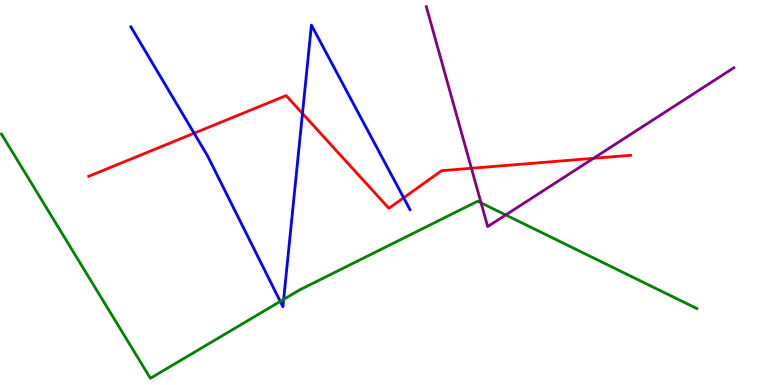[{'lines': ['blue', 'red'], 'intersections': [{'x': 2.5, 'y': 6.54}, {'x': 3.9, 'y': 7.05}, {'x': 5.21, 'y': 4.86}]}, {'lines': ['green', 'red'], 'intersections': []}, {'lines': ['purple', 'red'], 'intersections': [{'x': 6.08, 'y': 5.63}, {'x': 7.66, 'y': 5.89}]}, {'lines': ['blue', 'green'], 'intersections': [{'x': 3.62, 'y': 2.17}, {'x': 3.66, 'y': 2.22}]}, {'lines': ['blue', 'purple'], 'intersections': []}, {'lines': ['green', 'purple'], 'intersections': [{'x': 6.21, 'y': 4.73}, {'x': 6.53, 'y': 4.42}]}]